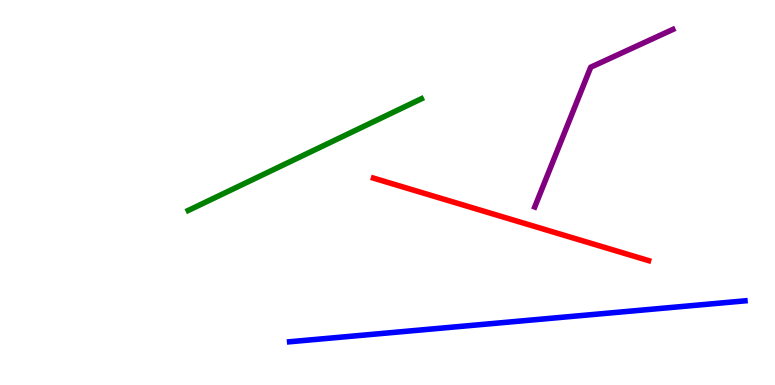[{'lines': ['blue', 'red'], 'intersections': []}, {'lines': ['green', 'red'], 'intersections': []}, {'lines': ['purple', 'red'], 'intersections': []}, {'lines': ['blue', 'green'], 'intersections': []}, {'lines': ['blue', 'purple'], 'intersections': []}, {'lines': ['green', 'purple'], 'intersections': []}]